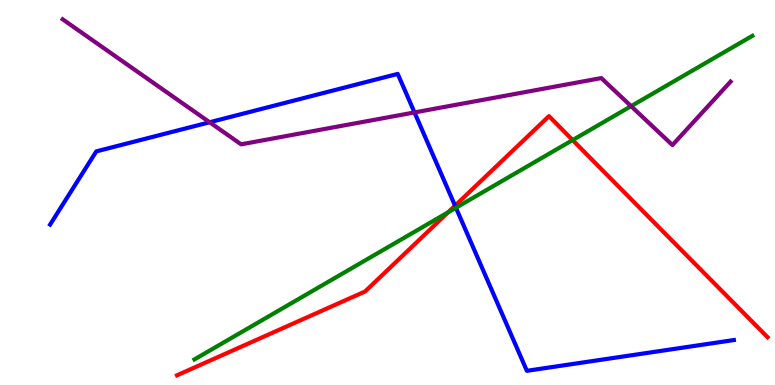[{'lines': ['blue', 'red'], 'intersections': [{'x': 5.87, 'y': 4.66}]}, {'lines': ['green', 'red'], 'intersections': [{'x': 5.78, 'y': 4.49}, {'x': 7.39, 'y': 6.36}]}, {'lines': ['purple', 'red'], 'intersections': []}, {'lines': ['blue', 'green'], 'intersections': [{'x': 5.88, 'y': 4.6}]}, {'lines': ['blue', 'purple'], 'intersections': [{'x': 2.7, 'y': 6.82}, {'x': 5.35, 'y': 7.08}]}, {'lines': ['green', 'purple'], 'intersections': [{'x': 8.14, 'y': 7.24}]}]